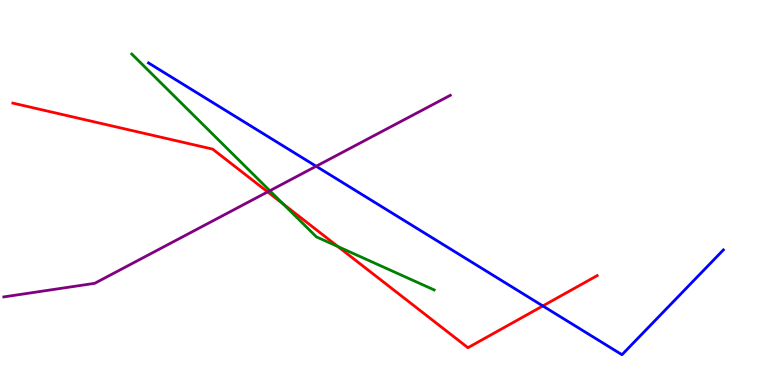[{'lines': ['blue', 'red'], 'intersections': [{'x': 7.0, 'y': 2.05}]}, {'lines': ['green', 'red'], 'intersections': [{'x': 3.65, 'y': 4.7}, {'x': 4.36, 'y': 3.6}]}, {'lines': ['purple', 'red'], 'intersections': [{'x': 3.45, 'y': 5.02}]}, {'lines': ['blue', 'green'], 'intersections': []}, {'lines': ['blue', 'purple'], 'intersections': [{'x': 4.08, 'y': 5.68}]}, {'lines': ['green', 'purple'], 'intersections': [{'x': 3.48, 'y': 5.05}]}]